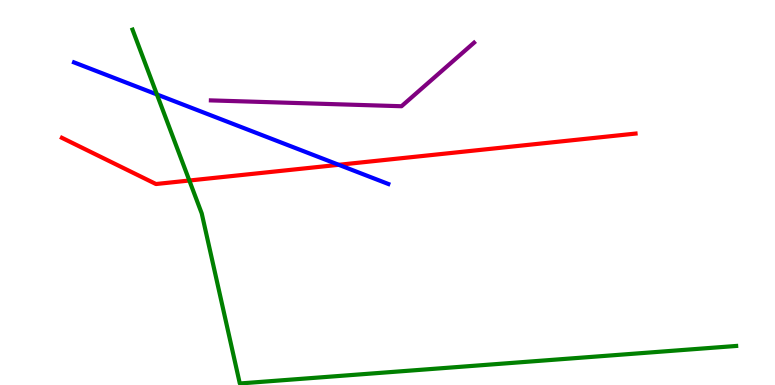[{'lines': ['blue', 'red'], 'intersections': [{'x': 4.37, 'y': 5.72}]}, {'lines': ['green', 'red'], 'intersections': [{'x': 2.44, 'y': 5.31}]}, {'lines': ['purple', 'red'], 'intersections': []}, {'lines': ['blue', 'green'], 'intersections': [{'x': 2.02, 'y': 7.55}]}, {'lines': ['blue', 'purple'], 'intersections': []}, {'lines': ['green', 'purple'], 'intersections': []}]